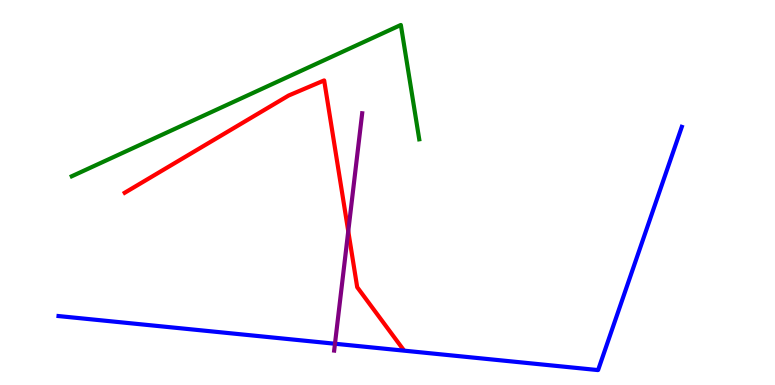[{'lines': ['blue', 'red'], 'intersections': []}, {'lines': ['green', 'red'], 'intersections': []}, {'lines': ['purple', 'red'], 'intersections': [{'x': 4.49, 'y': 3.99}]}, {'lines': ['blue', 'green'], 'intersections': []}, {'lines': ['blue', 'purple'], 'intersections': [{'x': 4.32, 'y': 1.07}]}, {'lines': ['green', 'purple'], 'intersections': []}]